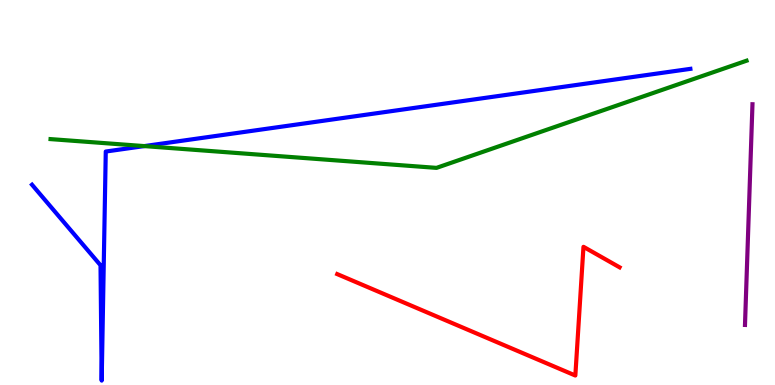[{'lines': ['blue', 'red'], 'intersections': []}, {'lines': ['green', 'red'], 'intersections': []}, {'lines': ['purple', 'red'], 'intersections': []}, {'lines': ['blue', 'green'], 'intersections': [{'x': 1.86, 'y': 6.21}]}, {'lines': ['blue', 'purple'], 'intersections': []}, {'lines': ['green', 'purple'], 'intersections': []}]